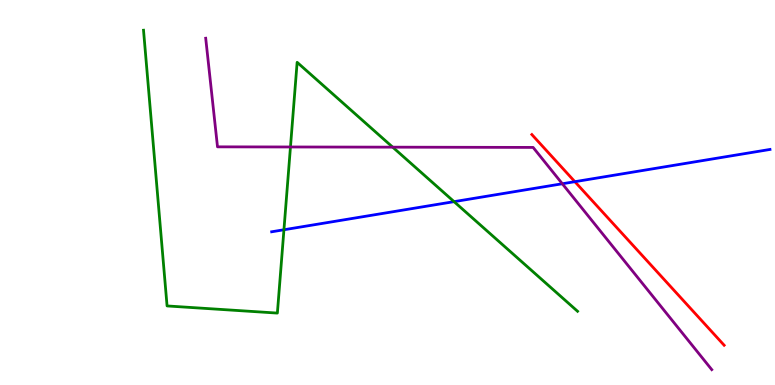[{'lines': ['blue', 'red'], 'intersections': [{'x': 7.42, 'y': 5.28}]}, {'lines': ['green', 'red'], 'intersections': []}, {'lines': ['purple', 'red'], 'intersections': []}, {'lines': ['blue', 'green'], 'intersections': [{'x': 3.66, 'y': 4.03}, {'x': 5.86, 'y': 4.76}]}, {'lines': ['blue', 'purple'], 'intersections': [{'x': 7.26, 'y': 5.23}]}, {'lines': ['green', 'purple'], 'intersections': [{'x': 3.75, 'y': 6.18}, {'x': 5.07, 'y': 6.18}]}]